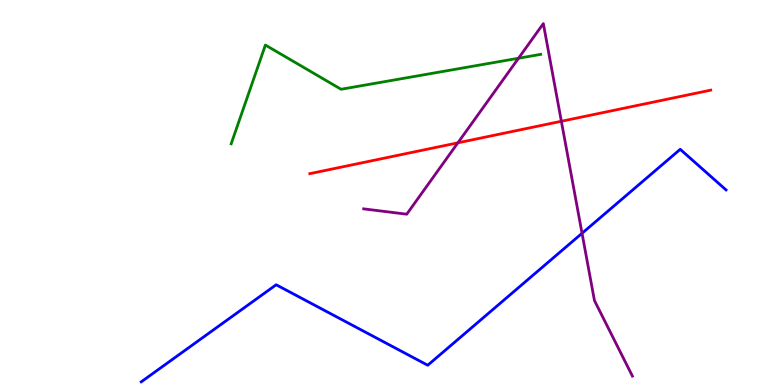[{'lines': ['blue', 'red'], 'intersections': []}, {'lines': ['green', 'red'], 'intersections': []}, {'lines': ['purple', 'red'], 'intersections': [{'x': 5.91, 'y': 6.29}, {'x': 7.24, 'y': 6.85}]}, {'lines': ['blue', 'green'], 'intersections': []}, {'lines': ['blue', 'purple'], 'intersections': [{'x': 7.51, 'y': 3.94}]}, {'lines': ['green', 'purple'], 'intersections': [{'x': 6.69, 'y': 8.49}]}]